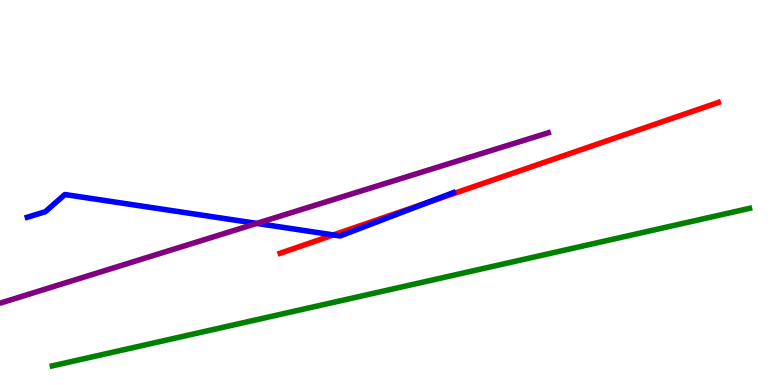[{'lines': ['blue', 'red'], 'intersections': [{'x': 4.3, 'y': 3.9}, {'x': 5.51, 'y': 4.73}]}, {'lines': ['green', 'red'], 'intersections': []}, {'lines': ['purple', 'red'], 'intersections': []}, {'lines': ['blue', 'green'], 'intersections': []}, {'lines': ['blue', 'purple'], 'intersections': [{'x': 3.31, 'y': 4.2}]}, {'lines': ['green', 'purple'], 'intersections': []}]